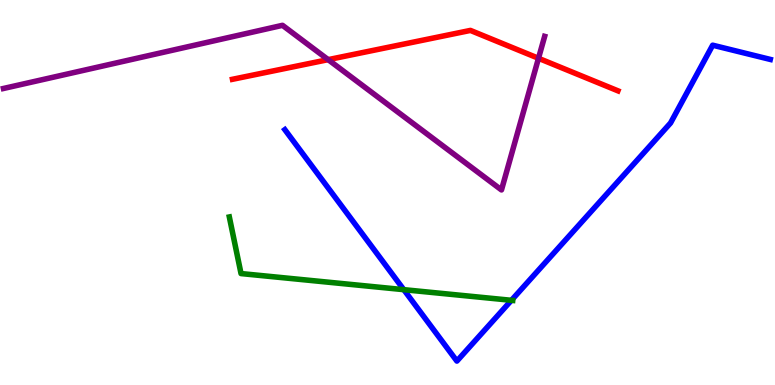[{'lines': ['blue', 'red'], 'intersections': []}, {'lines': ['green', 'red'], 'intersections': []}, {'lines': ['purple', 'red'], 'intersections': [{'x': 4.23, 'y': 8.45}, {'x': 6.95, 'y': 8.49}]}, {'lines': ['blue', 'green'], 'intersections': [{'x': 5.21, 'y': 2.48}, {'x': 6.6, 'y': 2.2}]}, {'lines': ['blue', 'purple'], 'intersections': []}, {'lines': ['green', 'purple'], 'intersections': []}]